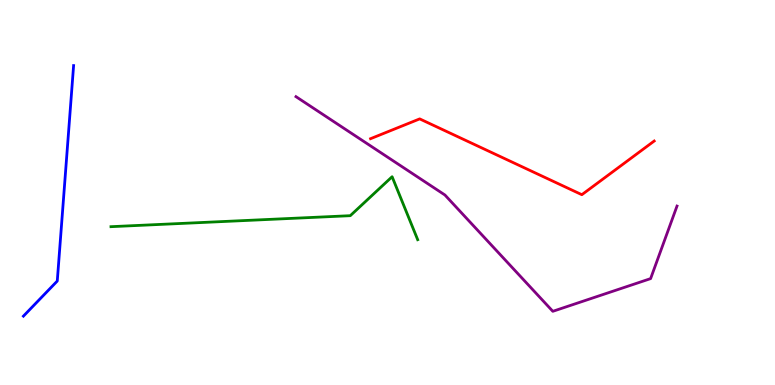[{'lines': ['blue', 'red'], 'intersections': []}, {'lines': ['green', 'red'], 'intersections': []}, {'lines': ['purple', 'red'], 'intersections': []}, {'lines': ['blue', 'green'], 'intersections': []}, {'lines': ['blue', 'purple'], 'intersections': []}, {'lines': ['green', 'purple'], 'intersections': []}]